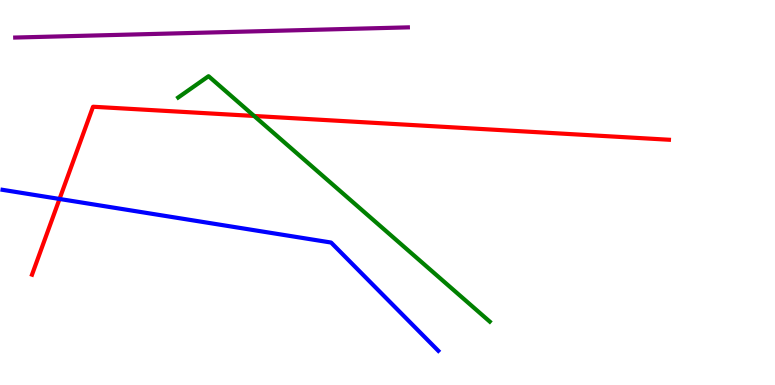[{'lines': ['blue', 'red'], 'intersections': [{'x': 0.768, 'y': 4.83}]}, {'lines': ['green', 'red'], 'intersections': [{'x': 3.28, 'y': 6.99}]}, {'lines': ['purple', 'red'], 'intersections': []}, {'lines': ['blue', 'green'], 'intersections': []}, {'lines': ['blue', 'purple'], 'intersections': []}, {'lines': ['green', 'purple'], 'intersections': []}]